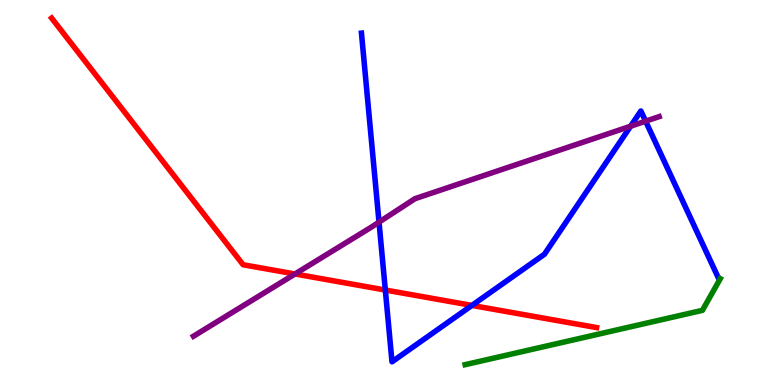[{'lines': ['blue', 'red'], 'intersections': [{'x': 4.97, 'y': 2.47}, {'x': 6.09, 'y': 2.07}]}, {'lines': ['green', 'red'], 'intersections': []}, {'lines': ['purple', 'red'], 'intersections': [{'x': 3.81, 'y': 2.88}]}, {'lines': ['blue', 'green'], 'intersections': []}, {'lines': ['blue', 'purple'], 'intersections': [{'x': 4.89, 'y': 4.23}, {'x': 8.14, 'y': 6.72}, {'x': 8.33, 'y': 6.85}]}, {'lines': ['green', 'purple'], 'intersections': []}]